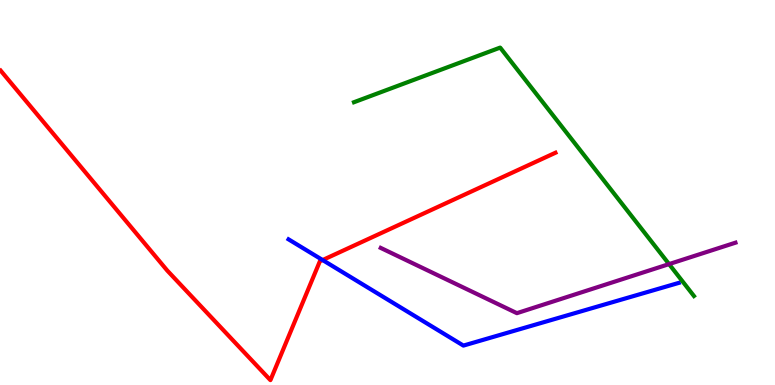[{'lines': ['blue', 'red'], 'intersections': [{'x': 4.16, 'y': 3.25}]}, {'lines': ['green', 'red'], 'intersections': []}, {'lines': ['purple', 'red'], 'intersections': []}, {'lines': ['blue', 'green'], 'intersections': []}, {'lines': ['blue', 'purple'], 'intersections': []}, {'lines': ['green', 'purple'], 'intersections': [{'x': 8.63, 'y': 3.14}]}]